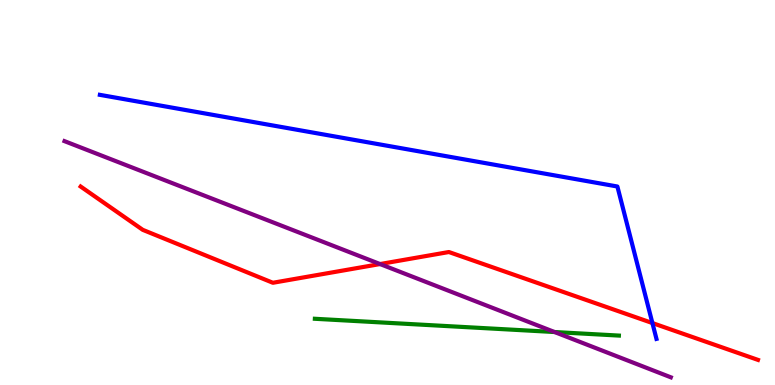[{'lines': ['blue', 'red'], 'intersections': [{'x': 8.42, 'y': 1.61}]}, {'lines': ['green', 'red'], 'intersections': []}, {'lines': ['purple', 'red'], 'intersections': [{'x': 4.9, 'y': 3.14}]}, {'lines': ['blue', 'green'], 'intersections': []}, {'lines': ['blue', 'purple'], 'intersections': []}, {'lines': ['green', 'purple'], 'intersections': [{'x': 7.16, 'y': 1.38}]}]